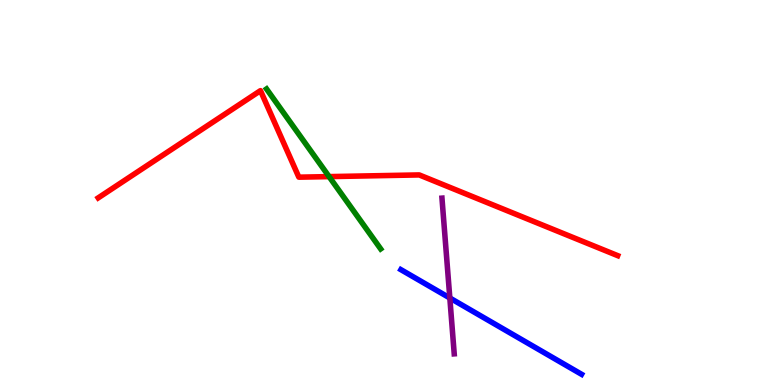[{'lines': ['blue', 'red'], 'intersections': []}, {'lines': ['green', 'red'], 'intersections': [{'x': 4.25, 'y': 5.41}]}, {'lines': ['purple', 'red'], 'intersections': []}, {'lines': ['blue', 'green'], 'intersections': []}, {'lines': ['blue', 'purple'], 'intersections': [{'x': 5.8, 'y': 2.26}]}, {'lines': ['green', 'purple'], 'intersections': []}]